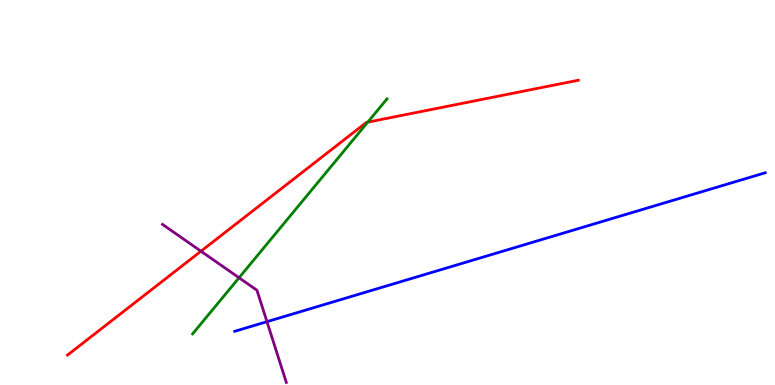[{'lines': ['blue', 'red'], 'intersections': []}, {'lines': ['green', 'red'], 'intersections': [{'x': 4.75, 'y': 6.83}]}, {'lines': ['purple', 'red'], 'intersections': [{'x': 2.59, 'y': 3.48}]}, {'lines': ['blue', 'green'], 'intersections': []}, {'lines': ['blue', 'purple'], 'intersections': [{'x': 3.44, 'y': 1.64}]}, {'lines': ['green', 'purple'], 'intersections': [{'x': 3.08, 'y': 2.79}]}]